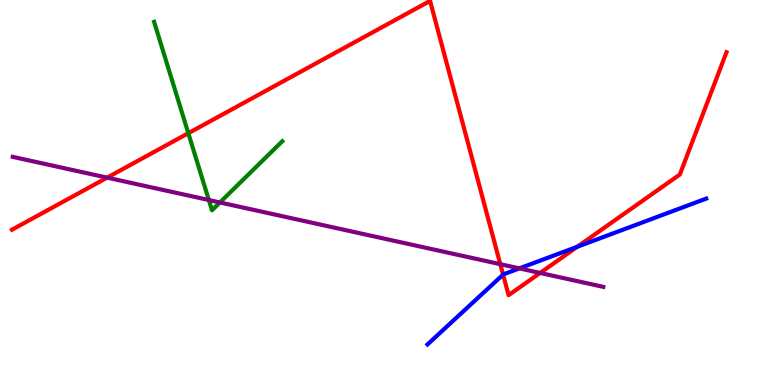[{'lines': ['blue', 'red'], 'intersections': [{'x': 6.49, 'y': 2.87}, {'x': 7.45, 'y': 3.59}]}, {'lines': ['green', 'red'], 'intersections': [{'x': 2.43, 'y': 6.54}]}, {'lines': ['purple', 'red'], 'intersections': [{'x': 1.38, 'y': 5.39}, {'x': 6.46, 'y': 3.14}, {'x': 6.97, 'y': 2.91}]}, {'lines': ['blue', 'green'], 'intersections': []}, {'lines': ['blue', 'purple'], 'intersections': [{'x': 6.7, 'y': 3.03}]}, {'lines': ['green', 'purple'], 'intersections': [{'x': 2.69, 'y': 4.8}, {'x': 2.84, 'y': 4.74}]}]